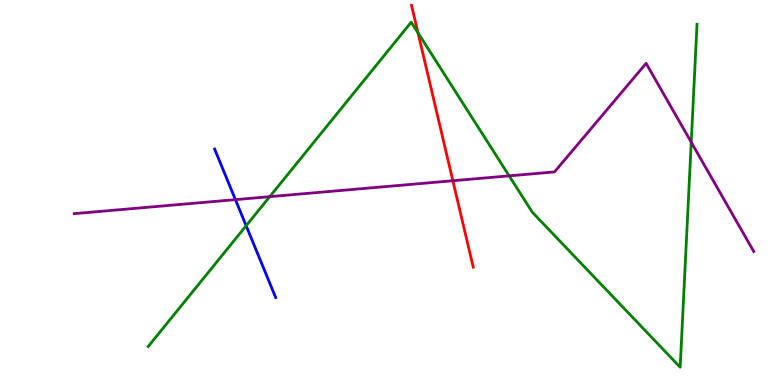[{'lines': ['blue', 'red'], 'intersections': []}, {'lines': ['green', 'red'], 'intersections': [{'x': 5.39, 'y': 9.15}]}, {'lines': ['purple', 'red'], 'intersections': [{'x': 5.84, 'y': 5.31}]}, {'lines': ['blue', 'green'], 'intersections': [{'x': 3.18, 'y': 4.14}]}, {'lines': ['blue', 'purple'], 'intersections': [{'x': 3.04, 'y': 4.81}]}, {'lines': ['green', 'purple'], 'intersections': [{'x': 3.48, 'y': 4.89}, {'x': 6.57, 'y': 5.43}, {'x': 8.92, 'y': 6.31}]}]